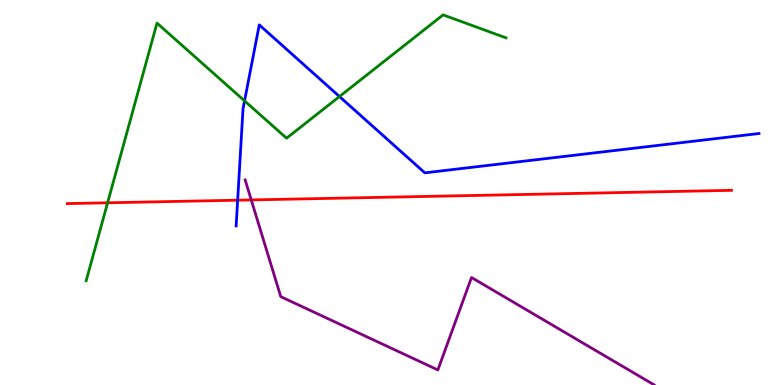[{'lines': ['blue', 'red'], 'intersections': [{'x': 3.07, 'y': 4.8}]}, {'lines': ['green', 'red'], 'intersections': [{'x': 1.39, 'y': 4.73}]}, {'lines': ['purple', 'red'], 'intersections': [{'x': 3.24, 'y': 4.81}]}, {'lines': ['blue', 'green'], 'intersections': [{'x': 3.16, 'y': 7.38}, {'x': 4.38, 'y': 7.49}]}, {'lines': ['blue', 'purple'], 'intersections': []}, {'lines': ['green', 'purple'], 'intersections': []}]